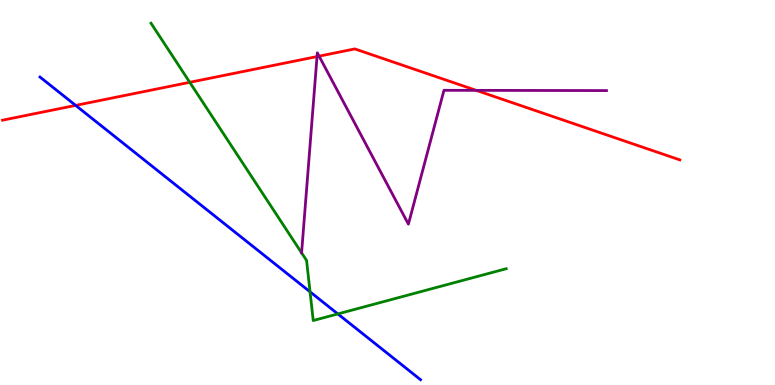[{'lines': ['blue', 'red'], 'intersections': [{'x': 0.976, 'y': 7.26}]}, {'lines': ['green', 'red'], 'intersections': [{'x': 2.45, 'y': 7.86}]}, {'lines': ['purple', 'red'], 'intersections': [{'x': 4.09, 'y': 8.53}, {'x': 4.12, 'y': 8.54}, {'x': 6.14, 'y': 7.65}]}, {'lines': ['blue', 'green'], 'intersections': [{'x': 4.0, 'y': 2.42}, {'x': 4.36, 'y': 1.85}]}, {'lines': ['blue', 'purple'], 'intersections': []}, {'lines': ['green', 'purple'], 'intersections': []}]